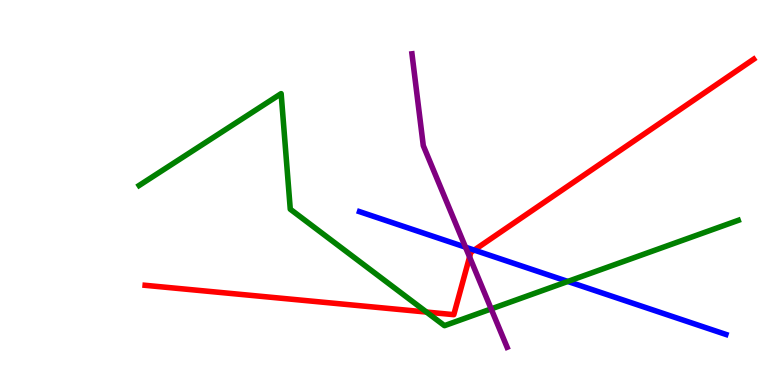[{'lines': ['blue', 'red'], 'intersections': [{'x': 6.12, 'y': 3.5}]}, {'lines': ['green', 'red'], 'intersections': [{'x': 5.5, 'y': 1.89}]}, {'lines': ['purple', 'red'], 'intersections': [{'x': 6.06, 'y': 3.33}]}, {'lines': ['blue', 'green'], 'intersections': [{'x': 7.33, 'y': 2.69}]}, {'lines': ['blue', 'purple'], 'intersections': [{'x': 6.01, 'y': 3.58}]}, {'lines': ['green', 'purple'], 'intersections': [{'x': 6.34, 'y': 1.98}]}]